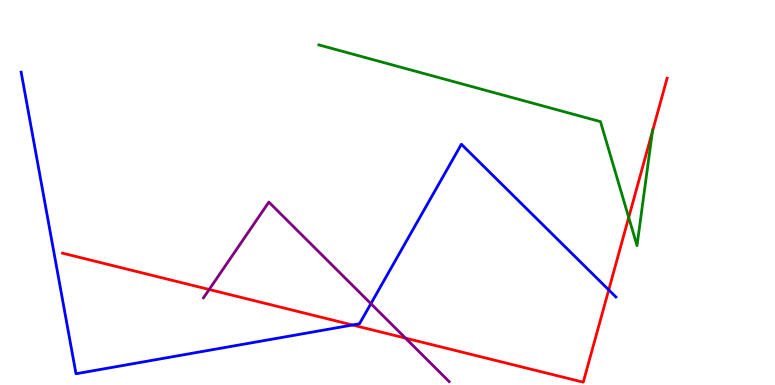[{'lines': ['blue', 'red'], 'intersections': [{'x': 4.55, 'y': 1.56}, {'x': 7.85, 'y': 2.47}]}, {'lines': ['green', 'red'], 'intersections': [{'x': 8.11, 'y': 4.35}, {'x': 8.42, 'y': 6.58}]}, {'lines': ['purple', 'red'], 'intersections': [{'x': 2.7, 'y': 2.48}, {'x': 5.23, 'y': 1.22}]}, {'lines': ['blue', 'green'], 'intersections': []}, {'lines': ['blue', 'purple'], 'intersections': [{'x': 4.79, 'y': 2.11}]}, {'lines': ['green', 'purple'], 'intersections': []}]